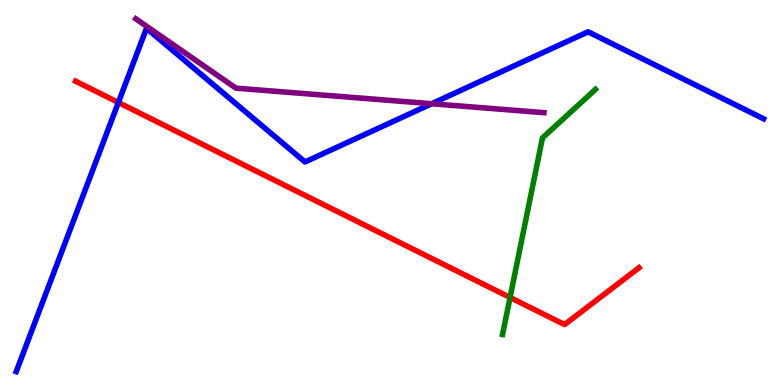[{'lines': ['blue', 'red'], 'intersections': [{'x': 1.53, 'y': 7.34}]}, {'lines': ['green', 'red'], 'intersections': [{'x': 6.58, 'y': 2.27}]}, {'lines': ['purple', 'red'], 'intersections': []}, {'lines': ['blue', 'green'], 'intersections': []}, {'lines': ['blue', 'purple'], 'intersections': [{'x': 5.57, 'y': 7.31}]}, {'lines': ['green', 'purple'], 'intersections': []}]